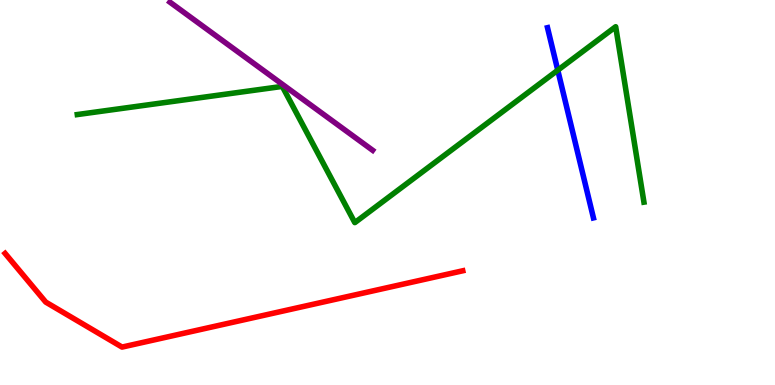[{'lines': ['blue', 'red'], 'intersections': []}, {'lines': ['green', 'red'], 'intersections': []}, {'lines': ['purple', 'red'], 'intersections': []}, {'lines': ['blue', 'green'], 'intersections': [{'x': 7.2, 'y': 8.18}]}, {'lines': ['blue', 'purple'], 'intersections': []}, {'lines': ['green', 'purple'], 'intersections': []}]